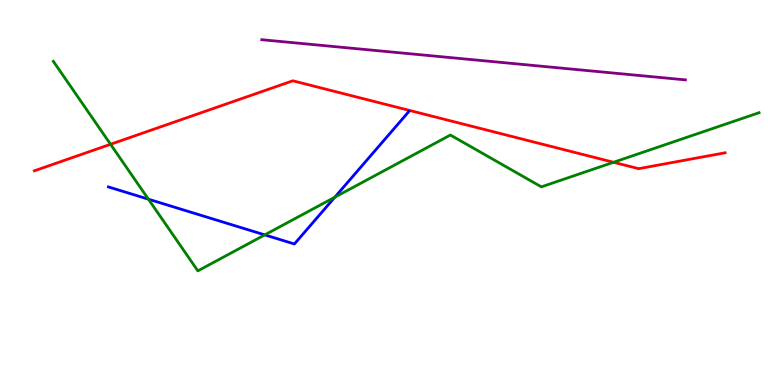[{'lines': ['blue', 'red'], 'intersections': []}, {'lines': ['green', 'red'], 'intersections': [{'x': 1.43, 'y': 6.25}, {'x': 7.92, 'y': 5.78}]}, {'lines': ['purple', 'red'], 'intersections': []}, {'lines': ['blue', 'green'], 'intersections': [{'x': 1.92, 'y': 4.83}, {'x': 3.42, 'y': 3.9}, {'x': 4.32, 'y': 4.88}]}, {'lines': ['blue', 'purple'], 'intersections': []}, {'lines': ['green', 'purple'], 'intersections': []}]